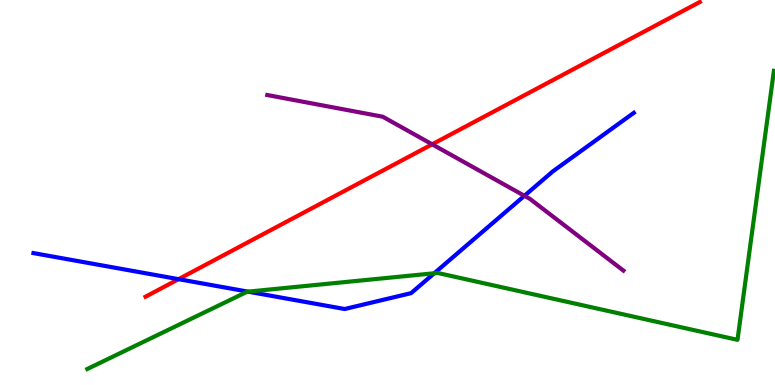[{'lines': ['blue', 'red'], 'intersections': [{'x': 2.3, 'y': 2.75}]}, {'lines': ['green', 'red'], 'intersections': []}, {'lines': ['purple', 'red'], 'intersections': [{'x': 5.58, 'y': 6.25}]}, {'lines': ['blue', 'green'], 'intersections': [{'x': 3.2, 'y': 2.42}, {'x': 5.6, 'y': 2.9}]}, {'lines': ['blue', 'purple'], 'intersections': [{'x': 6.77, 'y': 4.91}]}, {'lines': ['green', 'purple'], 'intersections': []}]